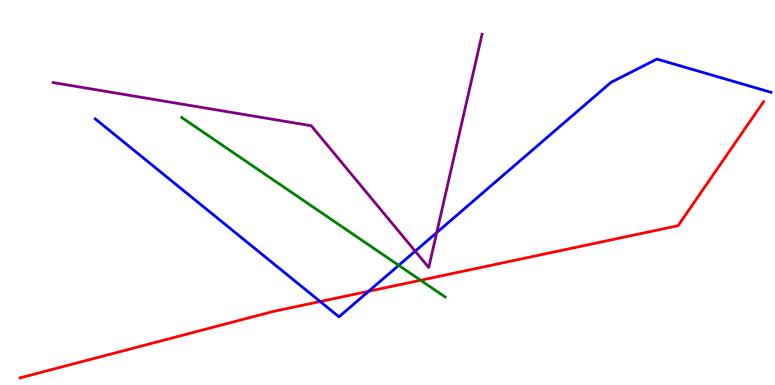[{'lines': ['blue', 'red'], 'intersections': [{'x': 4.13, 'y': 2.17}, {'x': 4.76, 'y': 2.44}]}, {'lines': ['green', 'red'], 'intersections': [{'x': 5.43, 'y': 2.72}]}, {'lines': ['purple', 'red'], 'intersections': []}, {'lines': ['blue', 'green'], 'intersections': [{'x': 5.14, 'y': 3.11}]}, {'lines': ['blue', 'purple'], 'intersections': [{'x': 5.36, 'y': 3.48}, {'x': 5.64, 'y': 3.96}]}, {'lines': ['green', 'purple'], 'intersections': []}]